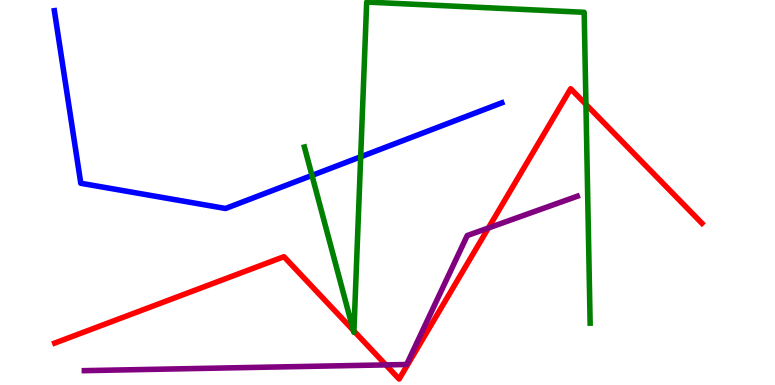[{'lines': ['blue', 'red'], 'intersections': []}, {'lines': ['green', 'red'], 'intersections': [{'x': 4.56, 'y': 1.42}, {'x': 4.57, 'y': 1.4}, {'x': 7.56, 'y': 7.29}]}, {'lines': ['purple', 'red'], 'intersections': [{'x': 4.98, 'y': 0.522}, {'x': 6.3, 'y': 4.08}]}, {'lines': ['blue', 'green'], 'intersections': [{'x': 4.03, 'y': 5.44}, {'x': 4.65, 'y': 5.93}]}, {'lines': ['blue', 'purple'], 'intersections': []}, {'lines': ['green', 'purple'], 'intersections': []}]